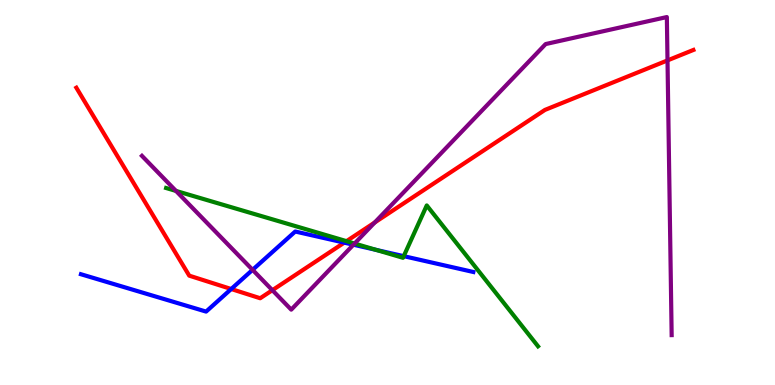[{'lines': ['blue', 'red'], 'intersections': [{'x': 2.98, 'y': 2.49}, {'x': 4.44, 'y': 3.7}]}, {'lines': ['green', 'red'], 'intersections': [{'x': 4.47, 'y': 3.74}]}, {'lines': ['purple', 'red'], 'intersections': [{'x': 3.51, 'y': 2.46}, {'x': 4.84, 'y': 4.22}, {'x': 8.61, 'y': 8.43}]}, {'lines': ['blue', 'green'], 'intersections': [{'x': 4.85, 'y': 3.51}, {'x': 5.21, 'y': 3.35}]}, {'lines': ['blue', 'purple'], 'intersections': [{'x': 3.26, 'y': 2.99}, {'x': 4.56, 'y': 3.64}]}, {'lines': ['green', 'purple'], 'intersections': [{'x': 2.27, 'y': 5.04}, {'x': 4.58, 'y': 3.67}]}]